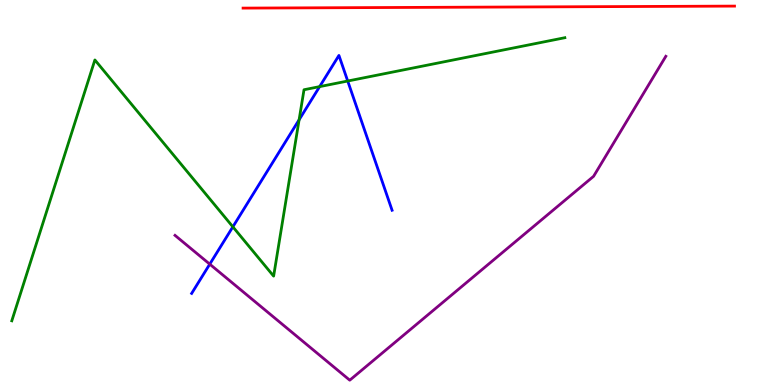[{'lines': ['blue', 'red'], 'intersections': []}, {'lines': ['green', 'red'], 'intersections': []}, {'lines': ['purple', 'red'], 'intersections': []}, {'lines': ['blue', 'green'], 'intersections': [{'x': 3.0, 'y': 4.11}, {'x': 3.86, 'y': 6.89}, {'x': 4.12, 'y': 7.75}, {'x': 4.49, 'y': 7.9}]}, {'lines': ['blue', 'purple'], 'intersections': [{'x': 2.71, 'y': 3.14}]}, {'lines': ['green', 'purple'], 'intersections': []}]